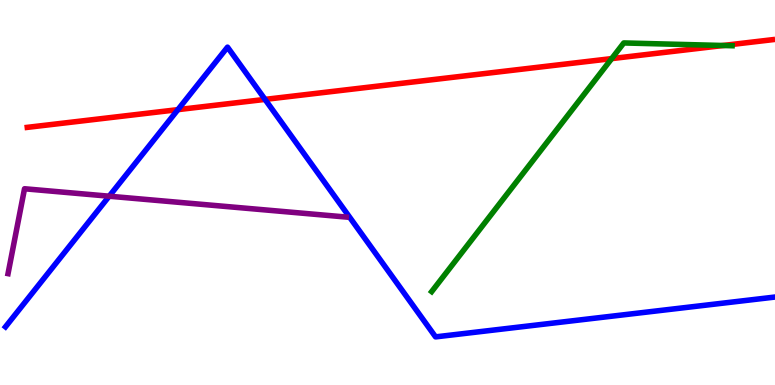[{'lines': ['blue', 'red'], 'intersections': [{'x': 2.3, 'y': 7.15}, {'x': 3.42, 'y': 7.42}]}, {'lines': ['green', 'red'], 'intersections': [{'x': 7.89, 'y': 8.48}, {'x': 9.33, 'y': 8.82}]}, {'lines': ['purple', 'red'], 'intersections': []}, {'lines': ['blue', 'green'], 'intersections': []}, {'lines': ['blue', 'purple'], 'intersections': [{'x': 1.41, 'y': 4.9}]}, {'lines': ['green', 'purple'], 'intersections': []}]